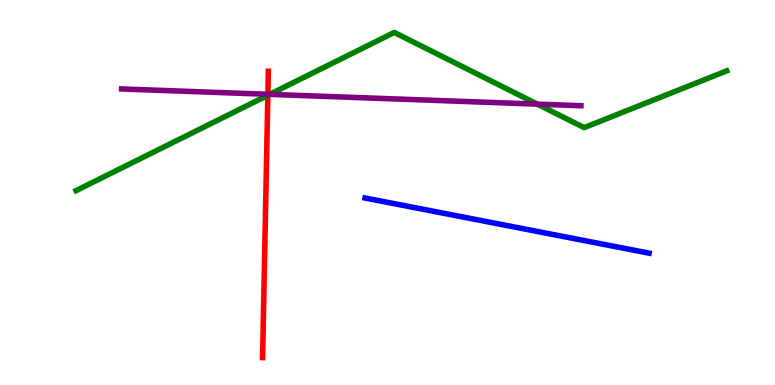[{'lines': ['blue', 'red'], 'intersections': []}, {'lines': ['green', 'red'], 'intersections': [{'x': 3.46, 'y': 7.52}]}, {'lines': ['purple', 'red'], 'intersections': [{'x': 3.46, 'y': 7.55}]}, {'lines': ['blue', 'green'], 'intersections': []}, {'lines': ['blue', 'purple'], 'intersections': []}, {'lines': ['green', 'purple'], 'intersections': [{'x': 3.48, 'y': 7.55}, {'x': 6.93, 'y': 7.3}]}]